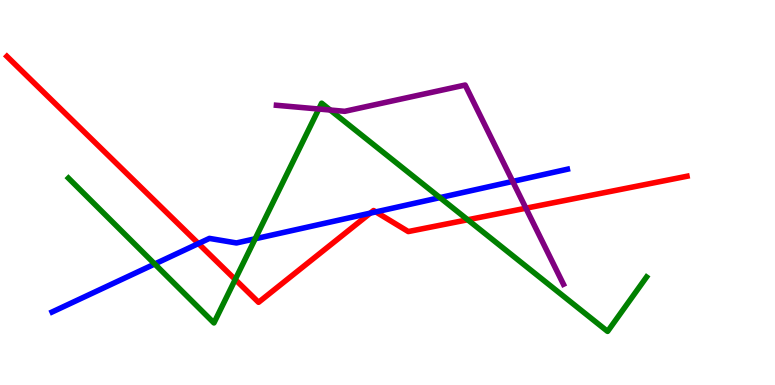[{'lines': ['blue', 'red'], 'intersections': [{'x': 2.56, 'y': 3.67}, {'x': 4.78, 'y': 4.46}, {'x': 4.85, 'y': 4.5}]}, {'lines': ['green', 'red'], 'intersections': [{'x': 3.04, 'y': 2.74}, {'x': 6.03, 'y': 4.29}]}, {'lines': ['purple', 'red'], 'intersections': [{'x': 6.79, 'y': 4.59}]}, {'lines': ['blue', 'green'], 'intersections': [{'x': 2.0, 'y': 3.14}, {'x': 3.29, 'y': 3.8}, {'x': 5.68, 'y': 4.87}]}, {'lines': ['blue', 'purple'], 'intersections': [{'x': 6.62, 'y': 5.29}]}, {'lines': ['green', 'purple'], 'intersections': [{'x': 4.11, 'y': 7.17}, {'x': 4.26, 'y': 7.14}]}]